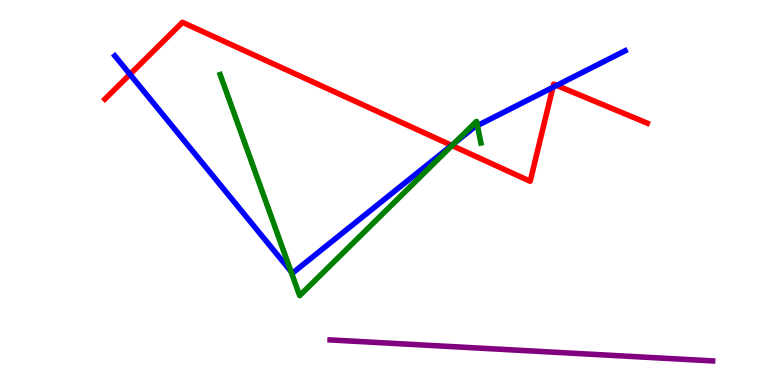[{'lines': ['blue', 'red'], 'intersections': [{'x': 1.68, 'y': 8.07}, {'x': 5.83, 'y': 6.22}, {'x': 7.13, 'y': 7.73}, {'x': 7.18, 'y': 7.78}]}, {'lines': ['green', 'red'], 'intersections': [{'x': 5.83, 'y': 6.22}]}, {'lines': ['purple', 'red'], 'intersections': []}, {'lines': ['blue', 'green'], 'intersections': [{'x': 3.75, 'y': 2.95}, {'x': 5.86, 'y': 6.28}, {'x': 6.16, 'y': 6.74}]}, {'lines': ['blue', 'purple'], 'intersections': []}, {'lines': ['green', 'purple'], 'intersections': []}]